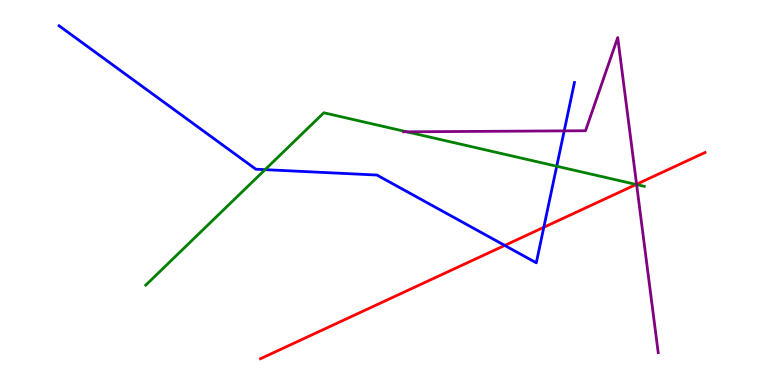[{'lines': ['blue', 'red'], 'intersections': [{'x': 6.51, 'y': 3.63}, {'x': 7.02, 'y': 4.1}]}, {'lines': ['green', 'red'], 'intersections': [{'x': 8.21, 'y': 5.21}]}, {'lines': ['purple', 'red'], 'intersections': [{'x': 8.21, 'y': 5.21}]}, {'lines': ['blue', 'green'], 'intersections': [{'x': 3.42, 'y': 5.59}, {'x': 7.18, 'y': 5.68}]}, {'lines': ['blue', 'purple'], 'intersections': [{'x': 7.28, 'y': 6.6}]}, {'lines': ['green', 'purple'], 'intersections': [{'x': 5.25, 'y': 6.58}, {'x': 8.21, 'y': 5.21}]}]